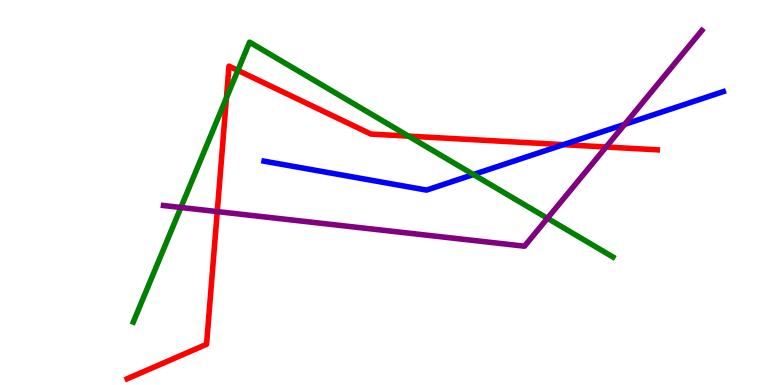[{'lines': ['blue', 'red'], 'intersections': [{'x': 7.27, 'y': 6.24}]}, {'lines': ['green', 'red'], 'intersections': [{'x': 2.92, 'y': 7.46}, {'x': 3.07, 'y': 8.17}, {'x': 5.27, 'y': 6.46}]}, {'lines': ['purple', 'red'], 'intersections': [{'x': 2.8, 'y': 4.5}, {'x': 7.82, 'y': 6.18}]}, {'lines': ['blue', 'green'], 'intersections': [{'x': 6.11, 'y': 5.47}]}, {'lines': ['blue', 'purple'], 'intersections': [{'x': 8.06, 'y': 6.77}]}, {'lines': ['green', 'purple'], 'intersections': [{'x': 2.33, 'y': 4.61}, {'x': 7.06, 'y': 4.33}]}]